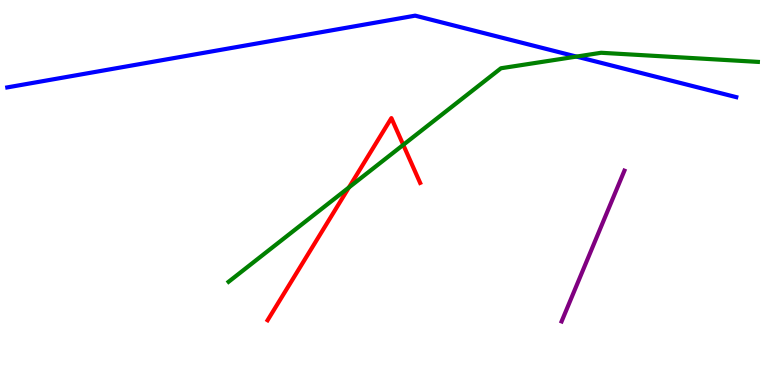[{'lines': ['blue', 'red'], 'intersections': []}, {'lines': ['green', 'red'], 'intersections': [{'x': 4.5, 'y': 5.13}, {'x': 5.2, 'y': 6.24}]}, {'lines': ['purple', 'red'], 'intersections': []}, {'lines': ['blue', 'green'], 'intersections': [{'x': 7.44, 'y': 8.53}]}, {'lines': ['blue', 'purple'], 'intersections': []}, {'lines': ['green', 'purple'], 'intersections': []}]